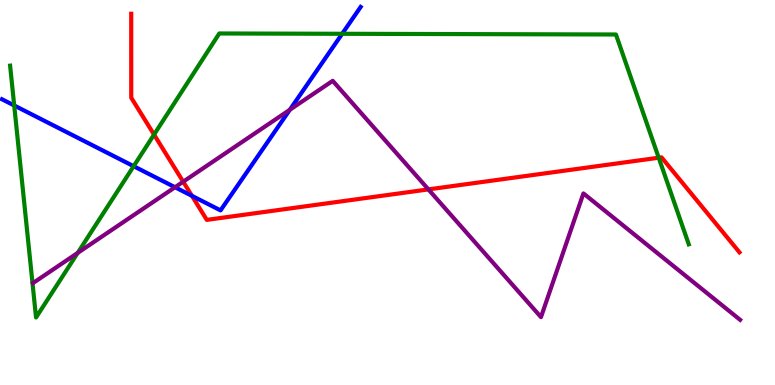[{'lines': ['blue', 'red'], 'intersections': [{'x': 2.48, 'y': 4.91}]}, {'lines': ['green', 'red'], 'intersections': [{'x': 1.99, 'y': 6.5}, {'x': 8.5, 'y': 5.9}]}, {'lines': ['purple', 'red'], 'intersections': [{'x': 2.36, 'y': 5.28}, {'x': 5.53, 'y': 5.08}]}, {'lines': ['blue', 'green'], 'intersections': [{'x': 0.183, 'y': 7.26}, {'x': 1.72, 'y': 5.68}, {'x': 4.42, 'y': 9.12}]}, {'lines': ['blue', 'purple'], 'intersections': [{'x': 2.26, 'y': 5.14}, {'x': 3.74, 'y': 7.15}]}, {'lines': ['green', 'purple'], 'intersections': [{'x': 1.0, 'y': 3.43}]}]